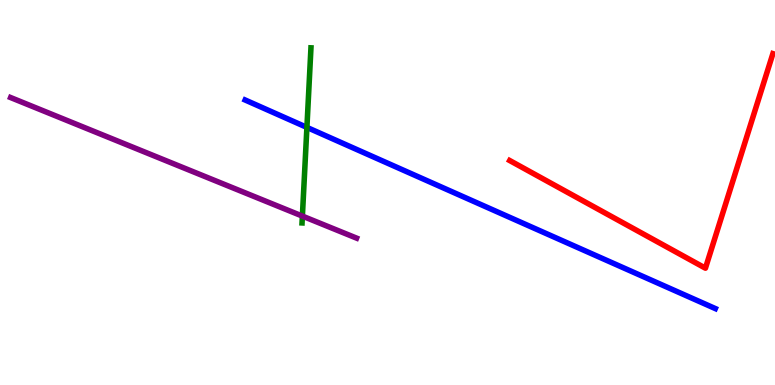[{'lines': ['blue', 'red'], 'intersections': []}, {'lines': ['green', 'red'], 'intersections': []}, {'lines': ['purple', 'red'], 'intersections': []}, {'lines': ['blue', 'green'], 'intersections': [{'x': 3.96, 'y': 6.69}]}, {'lines': ['blue', 'purple'], 'intersections': []}, {'lines': ['green', 'purple'], 'intersections': [{'x': 3.9, 'y': 4.39}]}]